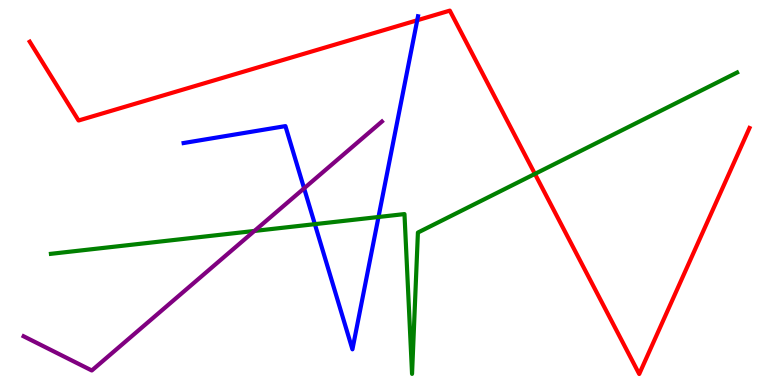[{'lines': ['blue', 'red'], 'intersections': [{'x': 5.38, 'y': 9.47}]}, {'lines': ['green', 'red'], 'intersections': [{'x': 6.9, 'y': 5.48}]}, {'lines': ['purple', 'red'], 'intersections': []}, {'lines': ['blue', 'green'], 'intersections': [{'x': 4.06, 'y': 4.18}, {'x': 4.88, 'y': 4.36}]}, {'lines': ['blue', 'purple'], 'intersections': [{'x': 3.92, 'y': 5.11}]}, {'lines': ['green', 'purple'], 'intersections': [{'x': 3.28, 'y': 4.0}]}]